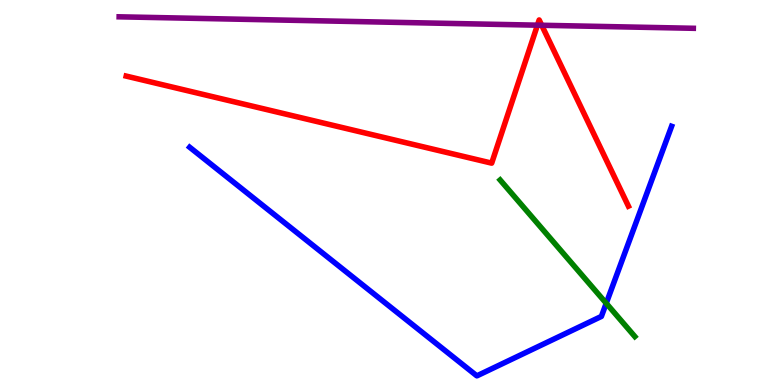[{'lines': ['blue', 'red'], 'intersections': []}, {'lines': ['green', 'red'], 'intersections': []}, {'lines': ['purple', 'red'], 'intersections': [{'x': 6.93, 'y': 9.35}, {'x': 6.99, 'y': 9.34}]}, {'lines': ['blue', 'green'], 'intersections': [{'x': 7.82, 'y': 2.12}]}, {'lines': ['blue', 'purple'], 'intersections': []}, {'lines': ['green', 'purple'], 'intersections': []}]